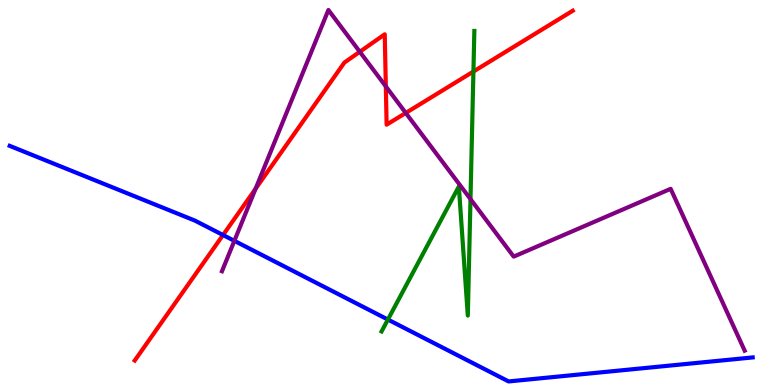[{'lines': ['blue', 'red'], 'intersections': [{'x': 2.88, 'y': 3.9}]}, {'lines': ['green', 'red'], 'intersections': [{'x': 6.11, 'y': 8.14}]}, {'lines': ['purple', 'red'], 'intersections': [{'x': 3.3, 'y': 5.1}, {'x': 4.64, 'y': 8.66}, {'x': 4.98, 'y': 7.76}, {'x': 5.24, 'y': 7.07}]}, {'lines': ['blue', 'green'], 'intersections': [{'x': 5.01, 'y': 1.7}]}, {'lines': ['blue', 'purple'], 'intersections': [{'x': 3.02, 'y': 3.74}]}, {'lines': ['green', 'purple'], 'intersections': [{'x': 6.07, 'y': 4.83}]}]